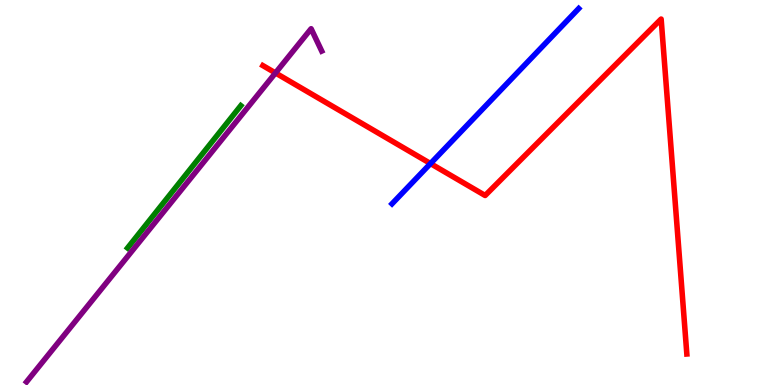[{'lines': ['blue', 'red'], 'intersections': [{'x': 5.55, 'y': 5.75}]}, {'lines': ['green', 'red'], 'intersections': []}, {'lines': ['purple', 'red'], 'intersections': [{'x': 3.55, 'y': 8.11}]}, {'lines': ['blue', 'green'], 'intersections': []}, {'lines': ['blue', 'purple'], 'intersections': []}, {'lines': ['green', 'purple'], 'intersections': []}]